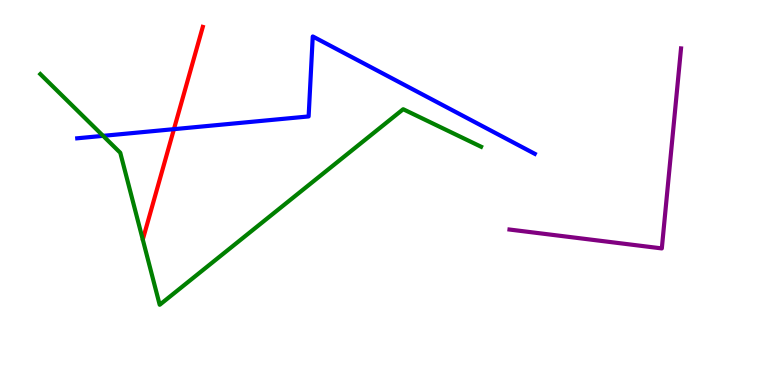[{'lines': ['blue', 'red'], 'intersections': [{'x': 2.24, 'y': 6.65}]}, {'lines': ['green', 'red'], 'intersections': []}, {'lines': ['purple', 'red'], 'intersections': []}, {'lines': ['blue', 'green'], 'intersections': [{'x': 1.33, 'y': 6.47}]}, {'lines': ['blue', 'purple'], 'intersections': []}, {'lines': ['green', 'purple'], 'intersections': []}]